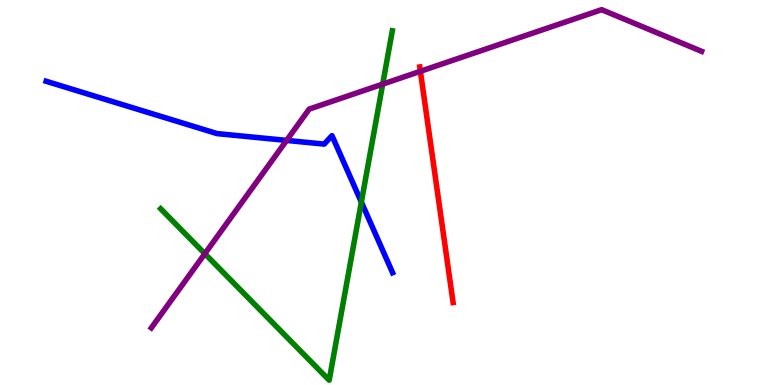[{'lines': ['blue', 'red'], 'intersections': []}, {'lines': ['green', 'red'], 'intersections': []}, {'lines': ['purple', 'red'], 'intersections': [{'x': 5.42, 'y': 8.15}]}, {'lines': ['blue', 'green'], 'intersections': [{'x': 4.66, 'y': 4.75}]}, {'lines': ['blue', 'purple'], 'intersections': [{'x': 3.7, 'y': 6.35}]}, {'lines': ['green', 'purple'], 'intersections': [{'x': 2.64, 'y': 3.41}, {'x': 4.94, 'y': 7.81}]}]